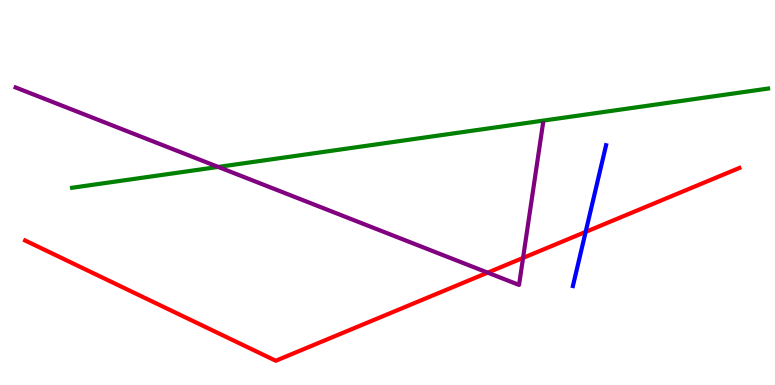[{'lines': ['blue', 'red'], 'intersections': [{'x': 7.56, 'y': 3.98}]}, {'lines': ['green', 'red'], 'intersections': []}, {'lines': ['purple', 'red'], 'intersections': [{'x': 6.29, 'y': 2.92}, {'x': 6.75, 'y': 3.3}]}, {'lines': ['blue', 'green'], 'intersections': []}, {'lines': ['blue', 'purple'], 'intersections': []}, {'lines': ['green', 'purple'], 'intersections': [{'x': 2.82, 'y': 5.66}]}]